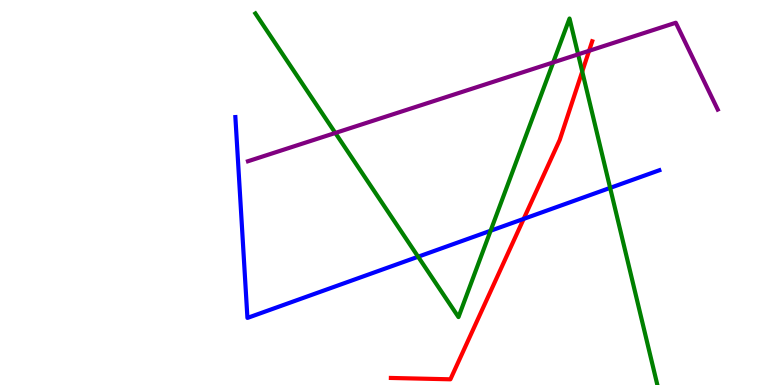[{'lines': ['blue', 'red'], 'intersections': [{'x': 6.76, 'y': 4.31}]}, {'lines': ['green', 'red'], 'intersections': [{'x': 7.51, 'y': 8.14}]}, {'lines': ['purple', 'red'], 'intersections': [{'x': 7.6, 'y': 8.68}]}, {'lines': ['blue', 'green'], 'intersections': [{'x': 5.4, 'y': 3.33}, {'x': 6.33, 'y': 4.01}, {'x': 7.87, 'y': 5.12}]}, {'lines': ['blue', 'purple'], 'intersections': []}, {'lines': ['green', 'purple'], 'intersections': [{'x': 4.33, 'y': 6.55}, {'x': 7.14, 'y': 8.38}, {'x': 7.46, 'y': 8.59}]}]